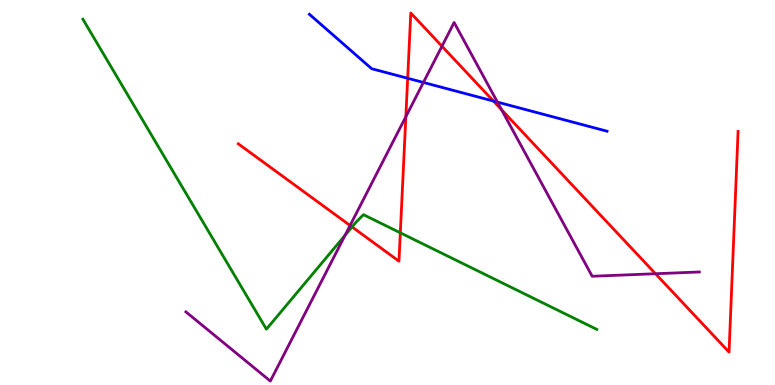[{'lines': ['blue', 'red'], 'intersections': [{'x': 5.26, 'y': 7.97}, {'x': 6.37, 'y': 7.38}]}, {'lines': ['green', 'red'], 'intersections': [{'x': 4.54, 'y': 4.11}, {'x': 5.17, 'y': 3.95}]}, {'lines': ['purple', 'red'], 'intersections': [{'x': 4.52, 'y': 4.14}, {'x': 5.24, 'y': 6.97}, {'x': 5.7, 'y': 8.8}, {'x': 6.47, 'y': 7.15}, {'x': 8.46, 'y': 2.89}]}, {'lines': ['blue', 'green'], 'intersections': []}, {'lines': ['blue', 'purple'], 'intersections': [{'x': 5.46, 'y': 7.86}, {'x': 6.42, 'y': 7.35}]}, {'lines': ['green', 'purple'], 'intersections': [{'x': 4.45, 'y': 3.89}]}]